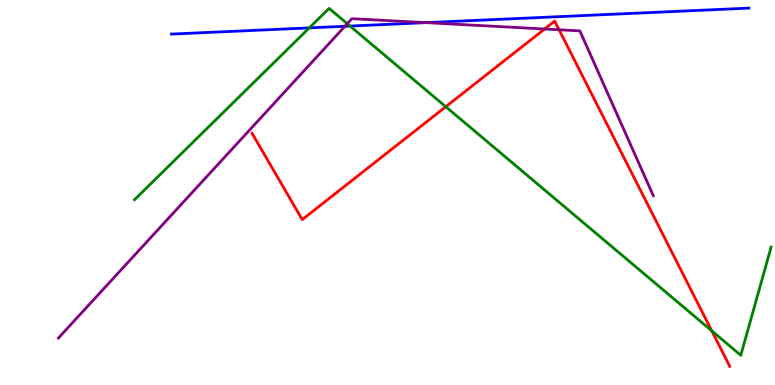[{'lines': ['blue', 'red'], 'intersections': []}, {'lines': ['green', 'red'], 'intersections': [{'x': 5.75, 'y': 7.23}, {'x': 9.18, 'y': 1.41}]}, {'lines': ['purple', 'red'], 'intersections': [{'x': 7.03, 'y': 9.25}, {'x': 7.21, 'y': 9.23}]}, {'lines': ['blue', 'green'], 'intersections': [{'x': 3.99, 'y': 9.28}, {'x': 4.52, 'y': 9.32}]}, {'lines': ['blue', 'purple'], 'intersections': [{'x': 4.45, 'y': 9.32}, {'x': 5.5, 'y': 9.41}]}, {'lines': ['green', 'purple'], 'intersections': [{'x': 4.48, 'y': 9.38}]}]